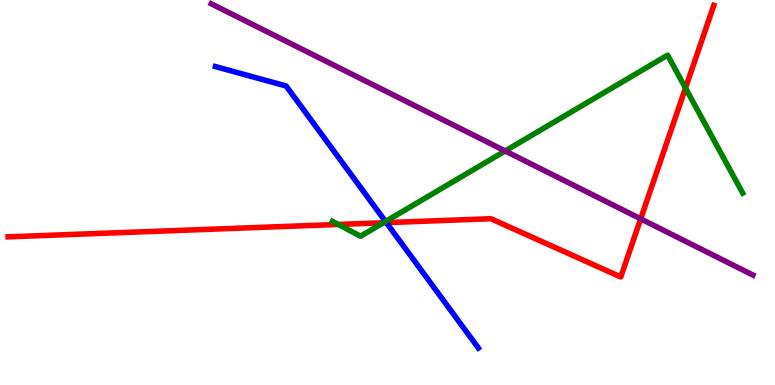[{'lines': ['blue', 'red'], 'intersections': [{'x': 4.99, 'y': 4.22}]}, {'lines': ['green', 'red'], 'intersections': [{'x': 4.36, 'y': 4.17}, {'x': 4.95, 'y': 4.21}, {'x': 8.85, 'y': 7.71}]}, {'lines': ['purple', 'red'], 'intersections': [{'x': 8.27, 'y': 4.32}]}, {'lines': ['blue', 'green'], 'intersections': [{'x': 4.97, 'y': 4.25}]}, {'lines': ['blue', 'purple'], 'intersections': []}, {'lines': ['green', 'purple'], 'intersections': [{'x': 6.52, 'y': 6.08}]}]